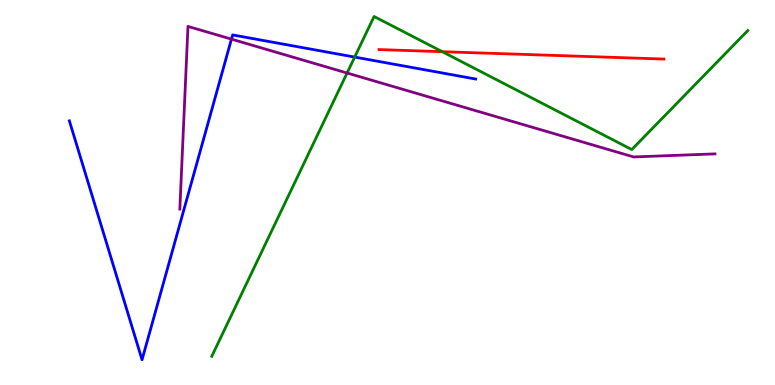[{'lines': ['blue', 'red'], 'intersections': []}, {'lines': ['green', 'red'], 'intersections': [{'x': 5.71, 'y': 8.66}]}, {'lines': ['purple', 'red'], 'intersections': []}, {'lines': ['blue', 'green'], 'intersections': [{'x': 4.58, 'y': 8.52}]}, {'lines': ['blue', 'purple'], 'intersections': [{'x': 2.99, 'y': 8.98}]}, {'lines': ['green', 'purple'], 'intersections': [{'x': 4.48, 'y': 8.1}]}]